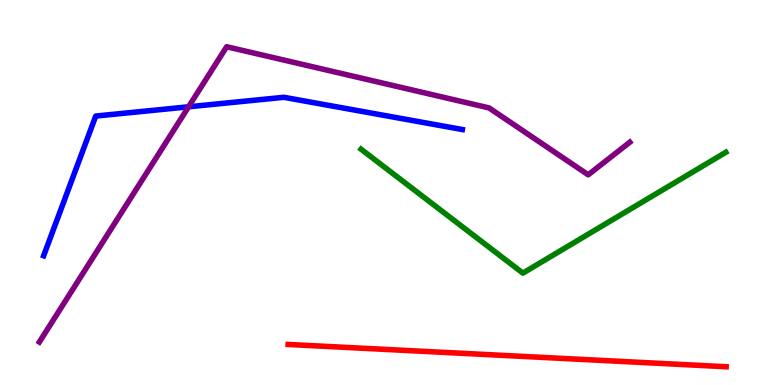[{'lines': ['blue', 'red'], 'intersections': []}, {'lines': ['green', 'red'], 'intersections': []}, {'lines': ['purple', 'red'], 'intersections': []}, {'lines': ['blue', 'green'], 'intersections': []}, {'lines': ['blue', 'purple'], 'intersections': [{'x': 2.43, 'y': 7.23}]}, {'lines': ['green', 'purple'], 'intersections': []}]